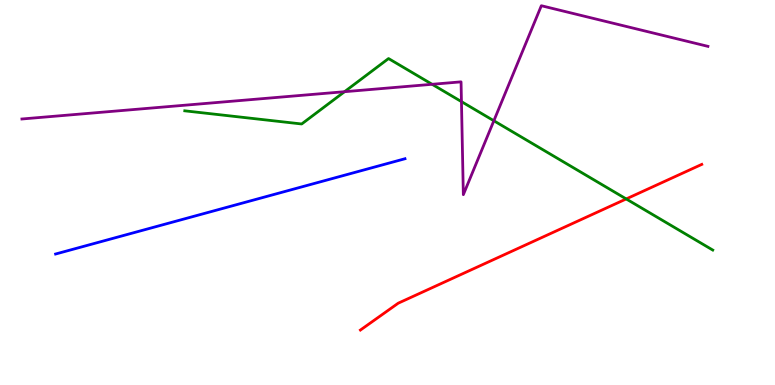[{'lines': ['blue', 'red'], 'intersections': []}, {'lines': ['green', 'red'], 'intersections': [{'x': 8.08, 'y': 4.83}]}, {'lines': ['purple', 'red'], 'intersections': []}, {'lines': ['blue', 'green'], 'intersections': []}, {'lines': ['blue', 'purple'], 'intersections': []}, {'lines': ['green', 'purple'], 'intersections': [{'x': 4.45, 'y': 7.62}, {'x': 5.58, 'y': 7.81}, {'x': 5.95, 'y': 7.36}, {'x': 6.37, 'y': 6.86}]}]